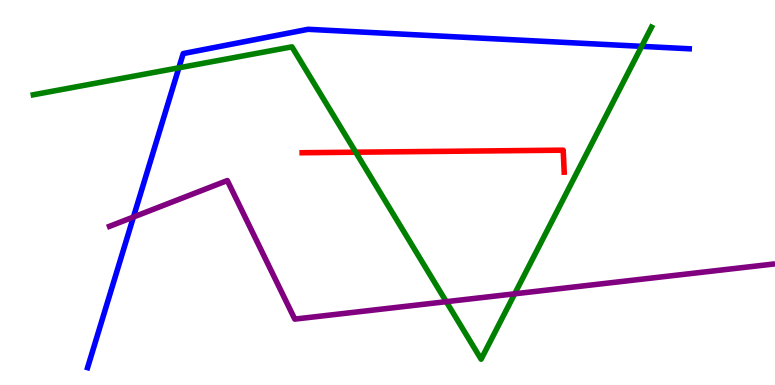[{'lines': ['blue', 'red'], 'intersections': []}, {'lines': ['green', 'red'], 'intersections': [{'x': 4.59, 'y': 6.05}]}, {'lines': ['purple', 'red'], 'intersections': []}, {'lines': ['blue', 'green'], 'intersections': [{'x': 2.31, 'y': 8.24}, {'x': 8.28, 'y': 8.8}]}, {'lines': ['blue', 'purple'], 'intersections': [{'x': 1.72, 'y': 4.36}]}, {'lines': ['green', 'purple'], 'intersections': [{'x': 5.76, 'y': 2.16}, {'x': 6.64, 'y': 2.37}]}]